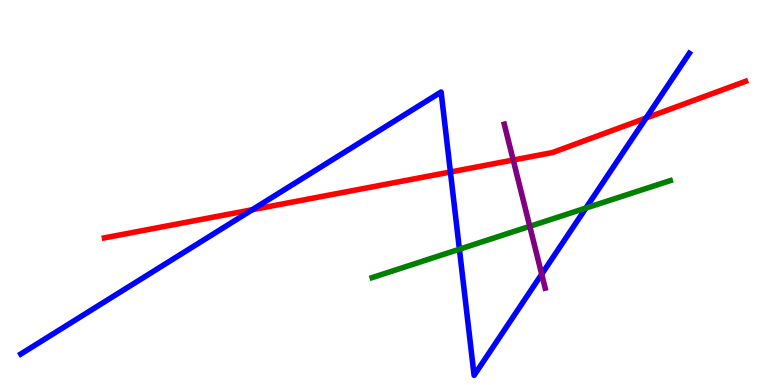[{'lines': ['blue', 'red'], 'intersections': [{'x': 3.26, 'y': 4.55}, {'x': 5.81, 'y': 5.53}, {'x': 8.34, 'y': 6.93}]}, {'lines': ['green', 'red'], 'intersections': []}, {'lines': ['purple', 'red'], 'intersections': [{'x': 6.62, 'y': 5.84}]}, {'lines': ['blue', 'green'], 'intersections': [{'x': 5.93, 'y': 3.53}, {'x': 7.56, 'y': 4.6}]}, {'lines': ['blue', 'purple'], 'intersections': [{'x': 6.99, 'y': 2.88}]}, {'lines': ['green', 'purple'], 'intersections': [{'x': 6.84, 'y': 4.12}]}]